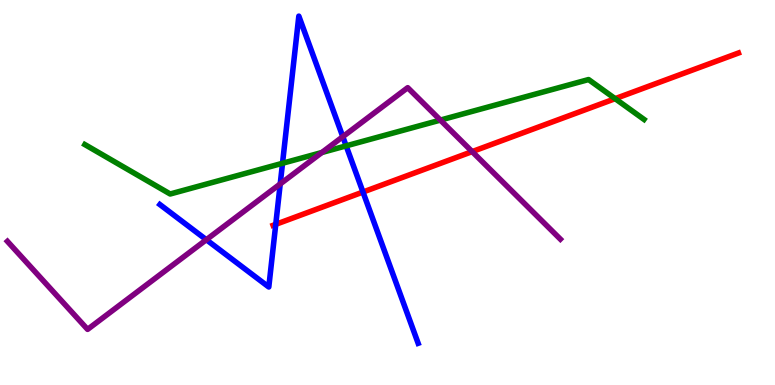[{'lines': ['blue', 'red'], 'intersections': [{'x': 3.56, 'y': 4.17}, {'x': 4.68, 'y': 5.01}]}, {'lines': ['green', 'red'], 'intersections': [{'x': 7.94, 'y': 7.44}]}, {'lines': ['purple', 'red'], 'intersections': [{'x': 6.09, 'y': 6.06}]}, {'lines': ['blue', 'green'], 'intersections': [{'x': 3.65, 'y': 5.76}, {'x': 4.47, 'y': 6.21}]}, {'lines': ['blue', 'purple'], 'intersections': [{'x': 2.66, 'y': 3.77}, {'x': 3.62, 'y': 5.22}, {'x': 4.42, 'y': 6.45}]}, {'lines': ['green', 'purple'], 'intersections': [{'x': 4.15, 'y': 6.04}, {'x': 5.68, 'y': 6.88}]}]